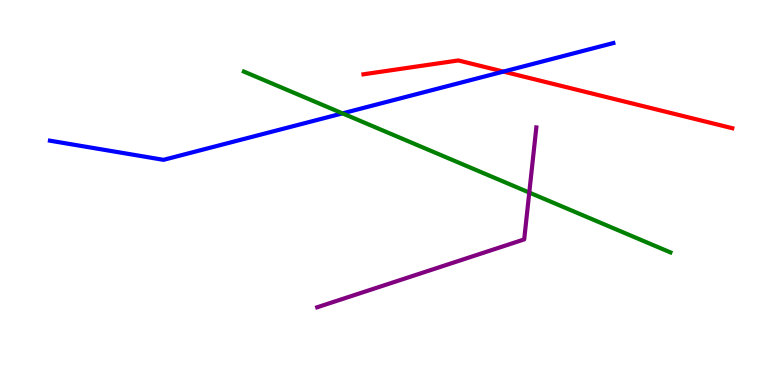[{'lines': ['blue', 'red'], 'intersections': [{'x': 6.5, 'y': 8.14}]}, {'lines': ['green', 'red'], 'intersections': []}, {'lines': ['purple', 'red'], 'intersections': []}, {'lines': ['blue', 'green'], 'intersections': [{'x': 4.42, 'y': 7.06}]}, {'lines': ['blue', 'purple'], 'intersections': []}, {'lines': ['green', 'purple'], 'intersections': [{'x': 6.83, 'y': 5.0}]}]